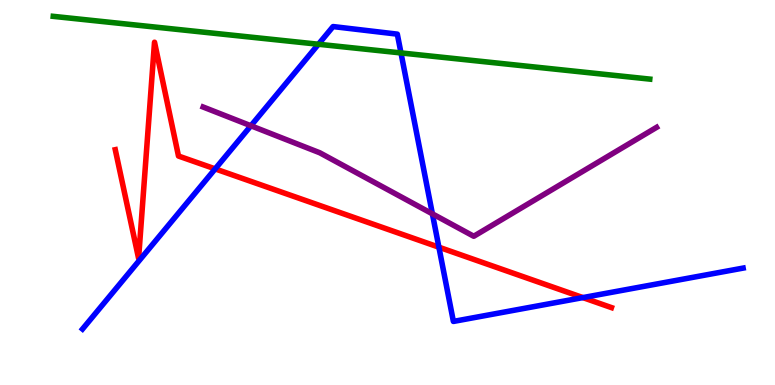[{'lines': ['blue', 'red'], 'intersections': [{'x': 2.78, 'y': 5.61}, {'x': 5.66, 'y': 3.58}, {'x': 7.52, 'y': 2.27}]}, {'lines': ['green', 'red'], 'intersections': []}, {'lines': ['purple', 'red'], 'intersections': []}, {'lines': ['blue', 'green'], 'intersections': [{'x': 4.11, 'y': 8.85}, {'x': 5.17, 'y': 8.63}]}, {'lines': ['blue', 'purple'], 'intersections': [{'x': 3.24, 'y': 6.73}, {'x': 5.58, 'y': 4.45}]}, {'lines': ['green', 'purple'], 'intersections': []}]